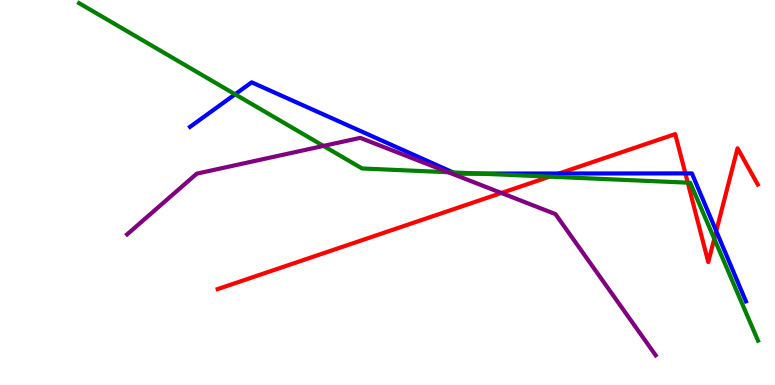[{'lines': ['blue', 'red'], 'intersections': [{'x': 7.21, 'y': 5.49}, {'x': 8.84, 'y': 5.5}, {'x': 9.24, 'y': 4.0}]}, {'lines': ['green', 'red'], 'intersections': [{'x': 7.09, 'y': 5.41}, {'x': 8.87, 'y': 5.26}, {'x': 9.22, 'y': 3.8}]}, {'lines': ['purple', 'red'], 'intersections': [{'x': 6.47, 'y': 4.99}]}, {'lines': ['blue', 'green'], 'intersections': [{'x': 3.03, 'y': 7.55}, {'x': 5.85, 'y': 5.52}, {'x': 6.18, 'y': 5.49}]}, {'lines': ['blue', 'purple'], 'intersections': []}, {'lines': ['green', 'purple'], 'intersections': [{'x': 4.17, 'y': 6.21}, {'x': 5.78, 'y': 5.53}]}]